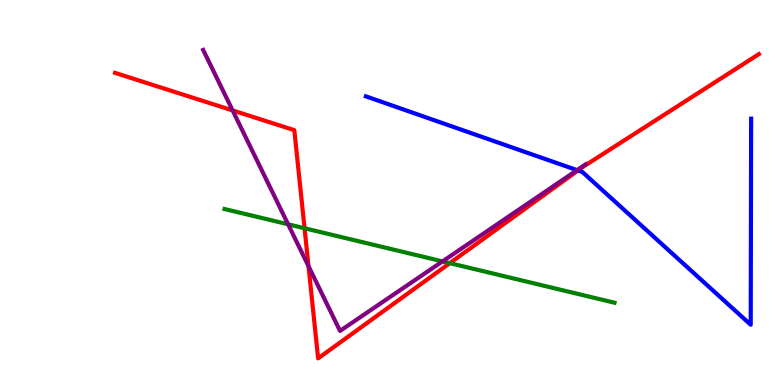[{'lines': ['blue', 'red'], 'intersections': [{'x': 7.46, 'y': 5.57}]}, {'lines': ['green', 'red'], 'intersections': [{'x': 3.93, 'y': 4.07}, {'x': 5.8, 'y': 3.17}]}, {'lines': ['purple', 'red'], 'intersections': [{'x': 3.0, 'y': 7.13}, {'x': 3.98, 'y': 3.09}]}, {'lines': ['blue', 'green'], 'intersections': []}, {'lines': ['blue', 'purple'], 'intersections': [{'x': 7.45, 'y': 5.58}]}, {'lines': ['green', 'purple'], 'intersections': [{'x': 3.72, 'y': 4.17}, {'x': 5.71, 'y': 3.21}]}]